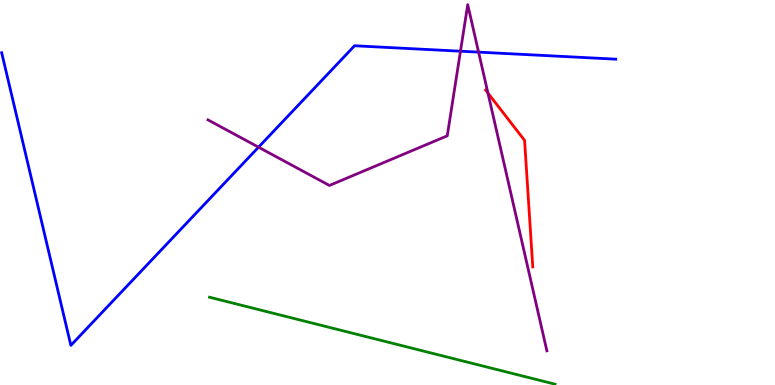[{'lines': ['blue', 'red'], 'intersections': []}, {'lines': ['green', 'red'], 'intersections': []}, {'lines': ['purple', 'red'], 'intersections': [{'x': 6.3, 'y': 7.58}]}, {'lines': ['blue', 'green'], 'intersections': []}, {'lines': ['blue', 'purple'], 'intersections': [{'x': 3.34, 'y': 6.18}, {'x': 5.94, 'y': 8.67}, {'x': 6.18, 'y': 8.65}]}, {'lines': ['green', 'purple'], 'intersections': []}]